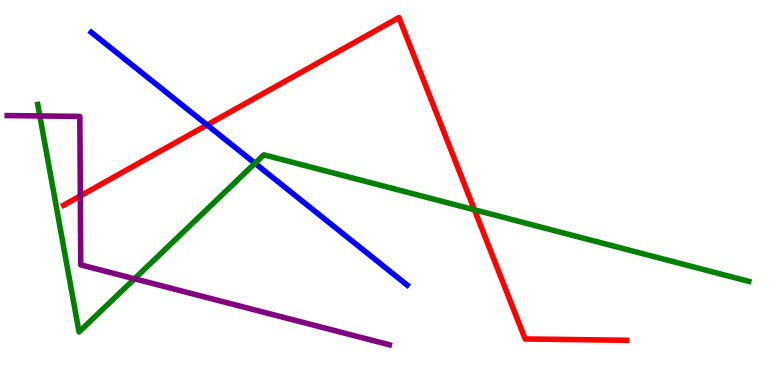[{'lines': ['blue', 'red'], 'intersections': [{'x': 2.67, 'y': 6.75}]}, {'lines': ['green', 'red'], 'intersections': [{'x': 6.12, 'y': 4.55}]}, {'lines': ['purple', 'red'], 'intersections': [{'x': 1.04, 'y': 4.91}]}, {'lines': ['blue', 'green'], 'intersections': [{'x': 3.29, 'y': 5.76}]}, {'lines': ['blue', 'purple'], 'intersections': []}, {'lines': ['green', 'purple'], 'intersections': [{'x': 0.514, 'y': 6.99}, {'x': 1.74, 'y': 2.76}]}]